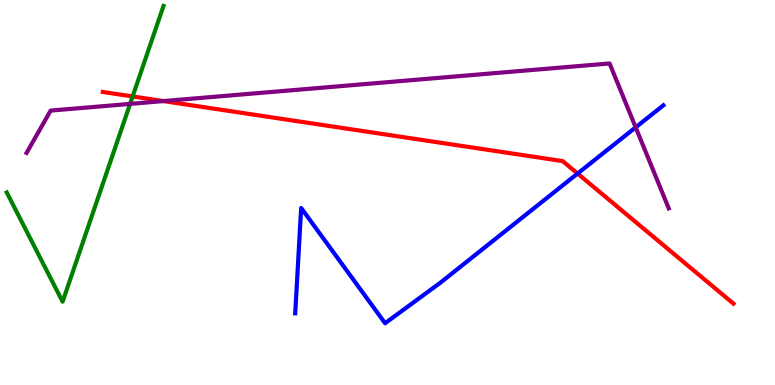[{'lines': ['blue', 'red'], 'intersections': [{'x': 7.45, 'y': 5.49}]}, {'lines': ['green', 'red'], 'intersections': [{'x': 1.71, 'y': 7.49}]}, {'lines': ['purple', 'red'], 'intersections': [{'x': 2.11, 'y': 7.37}]}, {'lines': ['blue', 'green'], 'intersections': []}, {'lines': ['blue', 'purple'], 'intersections': [{'x': 8.2, 'y': 6.69}]}, {'lines': ['green', 'purple'], 'intersections': [{'x': 1.68, 'y': 7.3}]}]